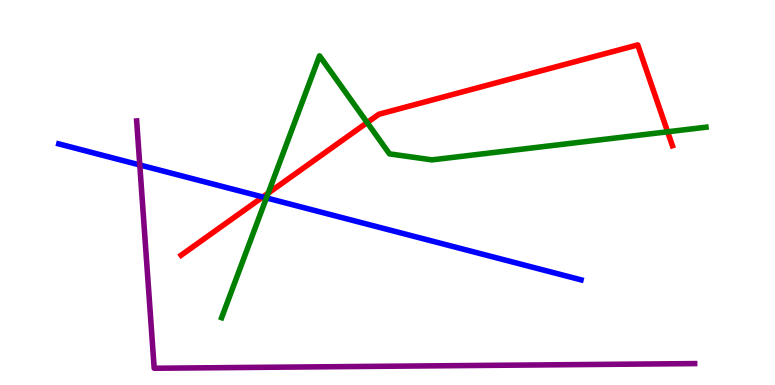[{'lines': ['blue', 'red'], 'intersections': [{'x': 3.39, 'y': 4.88}]}, {'lines': ['green', 'red'], 'intersections': [{'x': 3.46, 'y': 4.98}, {'x': 4.74, 'y': 6.82}, {'x': 8.61, 'y': 6.58}]}, {'lines': ['purple', 'red'], 'intersections': []}, {'lines': ['blue', 'green'], 'intersections': [{'x': 3.44, 'y': 4.86}]}, {'lines': ['blue', 'purple'], 'intersections': [{'x': 1.8, 'y': 5.72}]}, {'lines': ['green', 'purple'], 'intersections': []}]